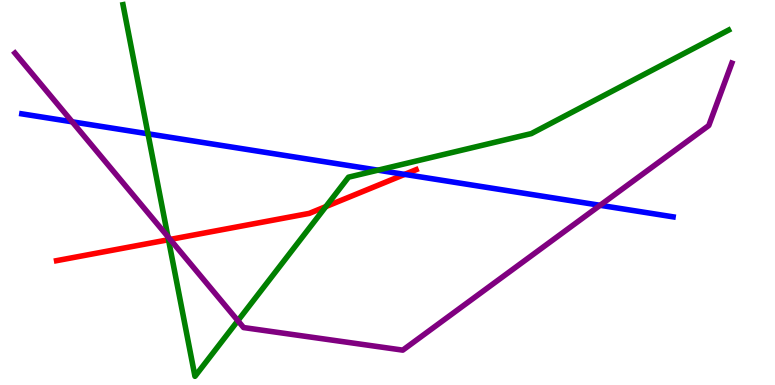[{'lines': ['blue', 'red'], 'intersections': [{'x': 5.22, 'y': 5.47}]}, {'lines': ['green', 'red'], 'intersections': [{'x': 2.17, 'y': 3.77}, {'x': 4.2, 'y': 4.63}]}, {'lines': ['purple', 'red'], 'intersections': [{'x': 2.2, 'y': 3.78}]}, {'lines': ['blue', 'green'], 'intersections': [{'x': 1.91, 'y': 6.52}, {'x': 4.88, 'y': 5.58}]}, {'lines': ['blue', 'purple'], 'intersections': [{'x': 0.932, 'y': 6.84}, {'x': 7.74, 'y': 4.67}]}, {'lines': ['green', 'purple'], 'intersections': [{'x': 2.17, 'y': 3.85}, {'x': 3.07, 'y': 1.67}]}]